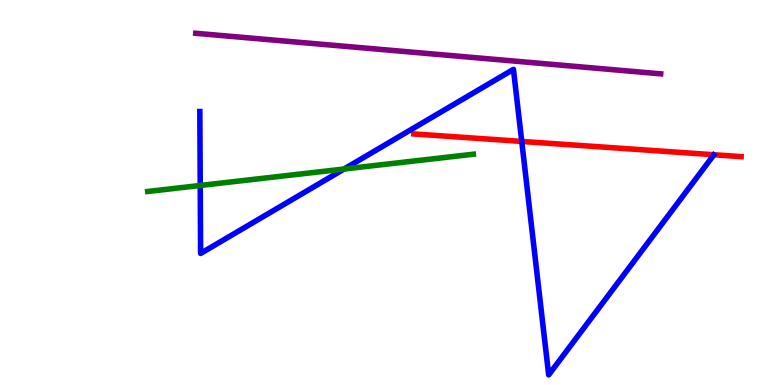[{'lines': ['blue', 'red'], 'intersections': [{'x': 6.73, 'y': 6.33}]}, {'lines': ['green', 'red'], 'intersections': []}, {'lines': ['purple', 'red'], 'intersections': []}, {'lines': ['blue', 'green'], 'intersections': [{'x': 2.58, 'y': 5.18}, {'x': 4.44, 'y': 5.61}]}, {'lines': ['blue', 'purple'], 'intersections': []}, {'lines': ['green', 'purple'], 'intersections': []}]